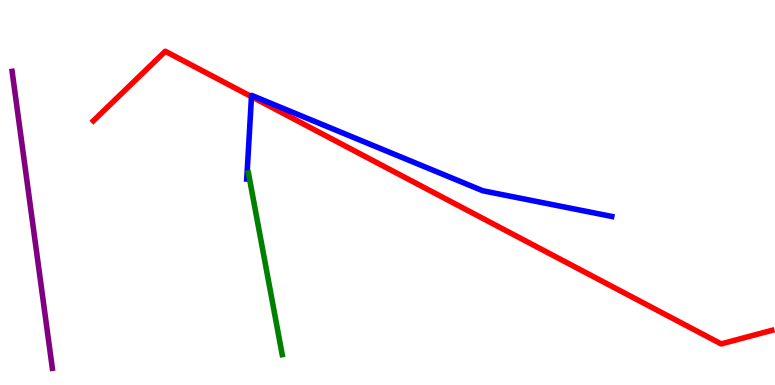[{'lines': ['blue', 'red'], 'intersections': [{'x': 3.24, 'y': 7.49}]}, {'lines': ['green', 'red'], 'intersections': []}, {'lines': ['purple', 'red'], 'intersections': []}, {'lines': ['blue', 'green'], 'intersections': []}, {'lines': ['blue', 'purple'], 'intersections': []}, {'lines': ['green', 'purple'], 'intersections': []}]